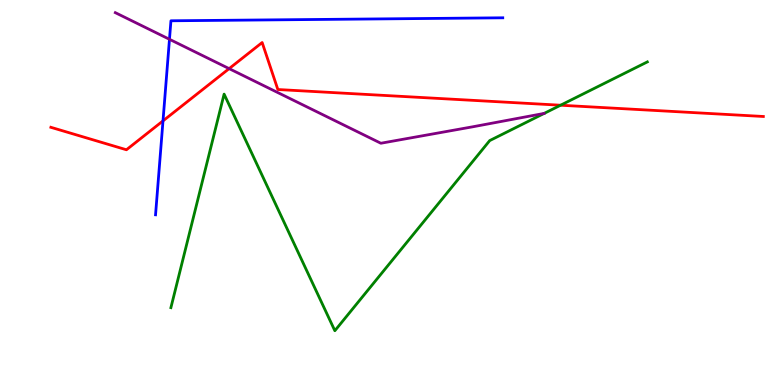[{'lines': ['blue', 'red'], 'intersections': [{'x': 2.1, 'y': 6.86}]}, {'lines': ['green', 'red'], 'intersections': [{'x': 7.23, 'y': 7.27}]}, {'lines': ['purple', 'red'], 'intersections': [{'x': 2.96, 'y': 8.22}]}, {'lines': ['blue', 'green'], 'intersections': []}, {'lines': ['blue', 'purple'], 'intersections': [{'x': 2.19, 'y': 8.98}]}, {'lines': ['green', 'purple'], 'intersections': []}]